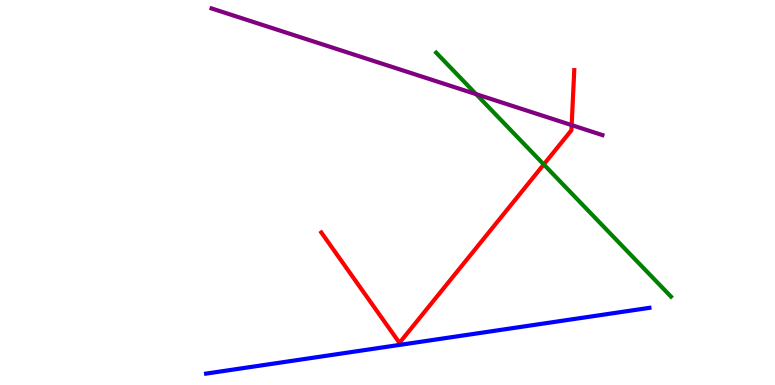[{'lines': ['blue', 'red'], 'intersections': []}, {'lines': ['green', 'red'], 'intersections': [{'x': 7.02, 'y': 5.73}]}, {'lines': ['purple', 'red'], 'intersections': [{'x': 7.38, 'y': 6.75}]}, {'lines': ['blue', 'green'], 'intersections': []}, {'lines': ['blue', 'purple'], 'intersections': []}, {'lines': ['green', 'purple'], 'intersections': [{'x': 6.14, 'y': 7.55}]}]